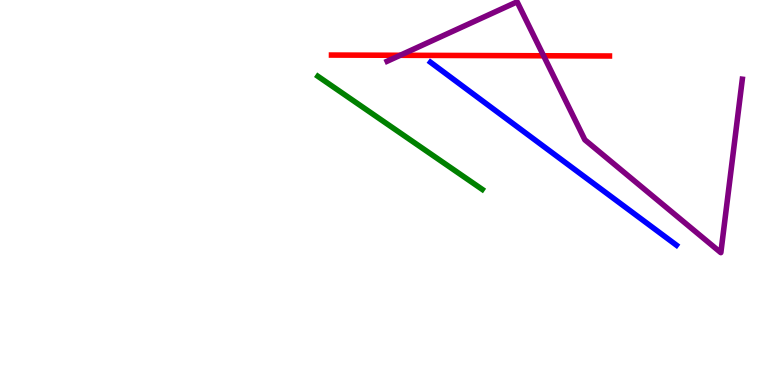[{'lines': ['blue', 'red'], 'intersections': []}, {'lines': ['green', 'red'], 'intersections': []}, {'lines': ['purple', 'red'], 'intersections': [{'x': 5.16, 'y': 8.56}, {'x': 7.01, 'y': 8.55}]}, {'lines': ['blue', 'green'], 'intersections': []}, {'lines': ['blue', 'purple'], 'intersections': []}, {'lines': ['green', 'purple'], 'intersections': []}]